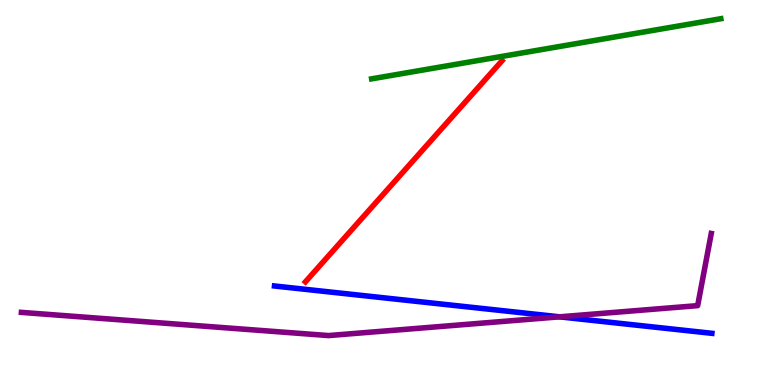[{'lines': ['blue', 'red'], 'intersections': []}, {'lines': ['green', 'red'], 'intersections': []}, {'lines': ['purple', 'red'], 'intersections': []}, {'lines': ['blue', 'green'], 'intersections': []}, {'lines': ['blue', 'purple'], 'intersections': [{'x': 7.22, 'y': 1.77}]}, {'lines': ['green', 'purple'], 'intersections': []}]